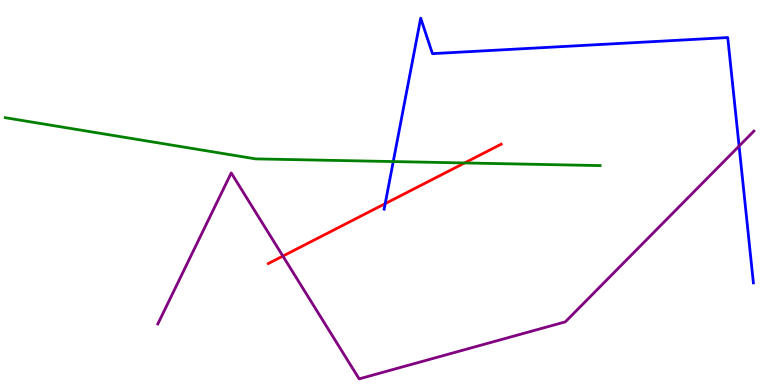[{'lines': ['blue', 'red'], 'intersections': [{'x': 4.97, 'y': 4.71}]}, {'lines': ['green', 'red'], 'intersections': [{'x': 5.99, 'y': 5.77}]}, {'lines': ['purple', 'red'], 'intersections': [{'x': 3.65, 'y': 3.35}]}, {'lines': ['blue', 'green'], 'intersections': [{'x': 5.07, 'y': 5.8}]}, {'lines': ['blue', 'purple'], 'intersections': [{'x': 9.54, 'y': 6.21}]}, {'lines': ['green', 'purple'], 'intersections': []}]